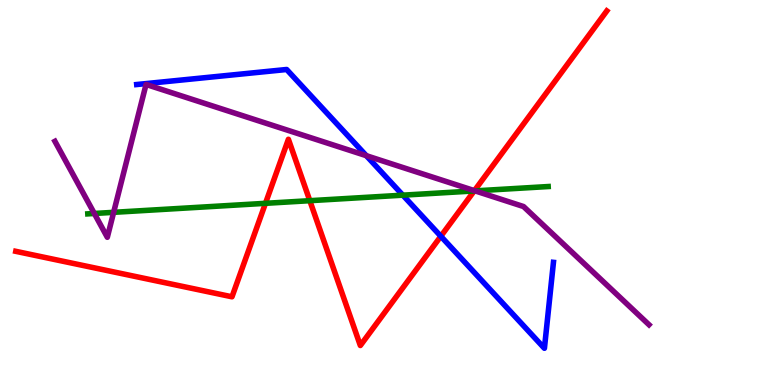[{'lines': ['blue', 'red'], 'intersections': [{'x': 5.69, 'y': 3.86}]}, {'lines': ['green', 'red'], 'intersections': [{'x': 3.43, 'y': 4.72}, {'x': 4.0, 'y': 4.79}, {'x': 6.12, 'y': 5.04}]}, {'lines': ['purple', 'red'], 'intersections': [{'x': 6.12, 'y': 5.05}]}, {'lines': ['blue', 'green'], 'intersections': [{'x': 5.2, 'y': 4.93}]}, {'lines': ['blue', 'purple'], 'intersections': [{'x': 4.73, 'y': 5.96}]}, {'lines': ['green', 'purple'], 'intersections': [{'x': 1.22, 'y': 4.46}, {'x': 1.47, 'y': 4.48}, {'x': 6.13, 'y': 5.04}]}]